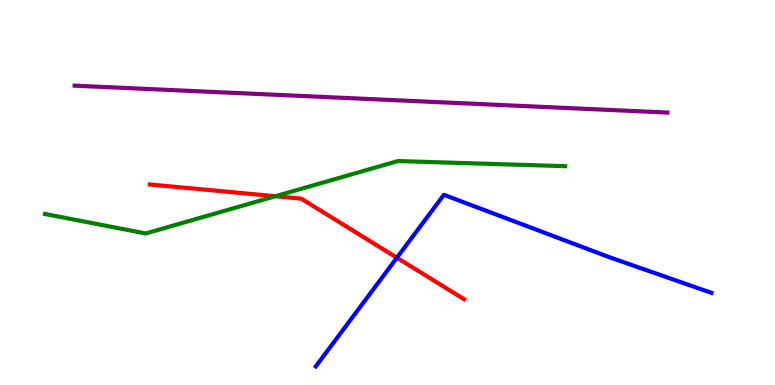[{'lines': ['blue', 'red'], 'intersections': [{'x': 5.12, 'y': 3.31}]}, {'lines': ['green', 'red'], 'intersections': [{'x': 3.55, 'y': 4.9}]}, {'lines': ['purple', 'red'], 'intersections': []}, {'lines': ['blue', 'green'], 'intersections': []}, {'lines': ['blue', 'purple'], 'intersections': []}, {'lines': ['green', 'purple'], 'intersections': []}]